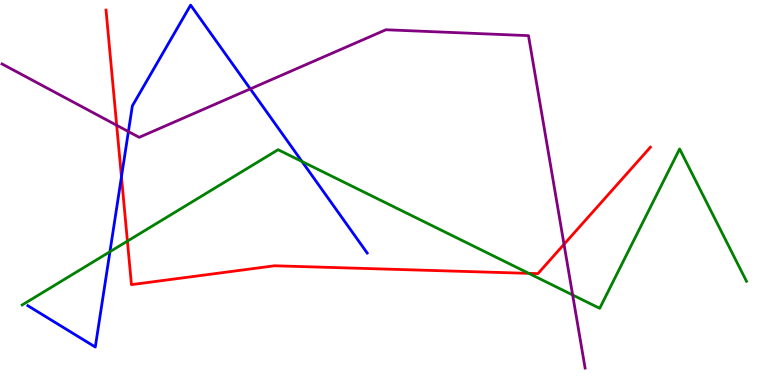[{'lines': ['blue', 'red'], 'intersections': [{'x': 1.57, 'y': 5.41}]}, {'lines': ['green', 'red'], 'intersections': [{'x': 1.64, 'y': 3.74}, {'x': 6.82, 'y': 2.9}]}, {'lines': ['purple', 'red'], 'intersections': [{'x': 1.51, 'y': 6.75}, {'x': 7.28, 'y': 3.65}]}, {'lines': ['blue', 'green'], 'intersections': [{'x': 1.42, 'y': 3.46}, {'x': 3.9, 'y': 5.81}]}, {'lines': ['blue', 'purple'], 'intersections': [{'x': 1.66, 'y': 6.58}, {'x': 3.23, 'y': 7.69}]}, {'lines': ['green', 'purple'], 'intersections': [{'x': 7.39, 'y': 2.34}]}]